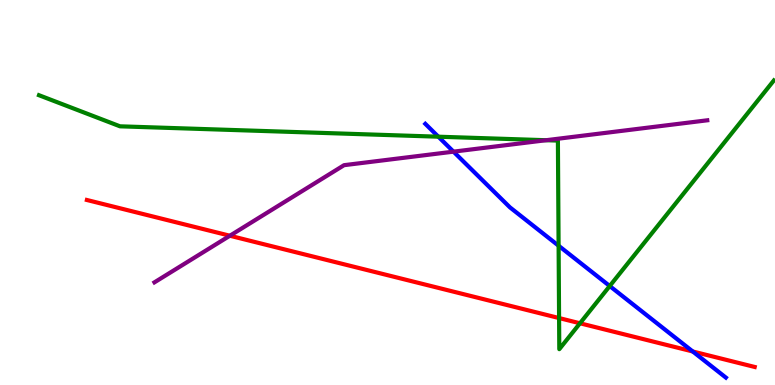[{'lines': ['blue', 'red'], 'intersections': [{'x': 8.94, 'y': 0.871}]}, {'lines': ['green', 'red'], 'intersections': [{'x': 7.21, 'y': 1.74}, {'x': 7.48, 'y': 1.6}]}, {'lines': ['purple', 'red'], 'intersections': [{'x': 2.97, 'y': 3.88}]}, {'lines': ['blue', 'green'], 'intersections': [{'x': 5.66, 'y': 6.45}, {'x': 7.21, 'y': 3.62}, {'x': 7.87, 'y': 2.57}]}, {'lines': ['blue', 'purple'], 'intersections': [{'x': 5.85, 'y': 6.06}]}, {'lines': ['green', 'purple'], 'intersections': [{'x': 7.05, 'y': 6.36}]}]